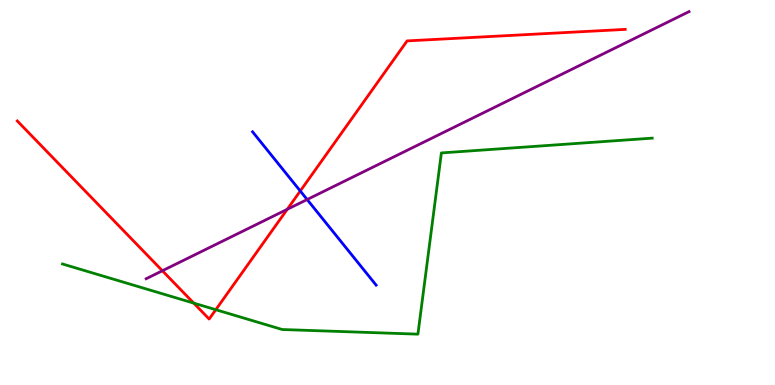[{'lines': ['blue', 'red'], 'intersections': [{'x': 3.87, 'y': 5.04}]}, {'lines': ['green', 'red'], 'intersections': [{'x': 2.5, 'y': 2.13}, {'x': 2.78, 'y': 1.96}]}, {'lines': ['purple', 'red'], 'intersections': [{'x': 2.1, 'y': 2.97}, {'x': 3.71, 'y': 4.56}]}, {'lines': ['blue', 'green'], 'intersections': []}, {'lines': ['blue', 'purple'], 'intersections': [{'x': 3.96, 'y': 4.82}]}, {'lines': ['green', 'purple'], 'intersections': []}]